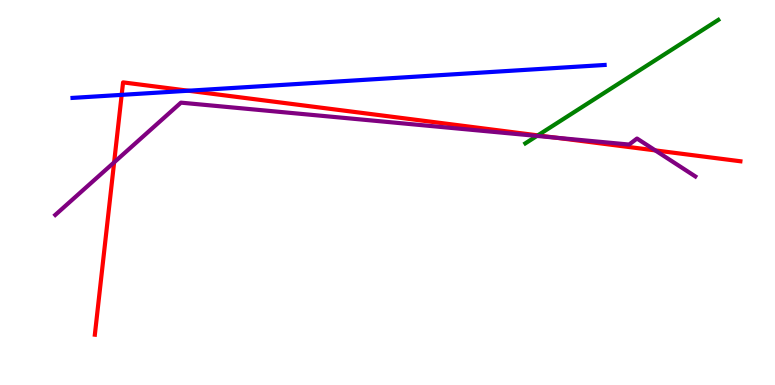[{'lines': ['blue', 'red'], 'intersections': [{'x': 1.57, 'y': 7.54}, {'x': 2.43, 'y': 7.64}]}, {'lines': ['green', 'red'], 'intersections': [{'x': 6.94, 'y': 6.48}]}, {'lines': ['purple', 'red'], 'intersections': [{'x': 1.47, 'y': 5.78}, {'x': 7.18, 'y': 6.42}, {'x': 8.45, 'y': 6.09}]}, {'lines': ['blue', 'green'], 'intersections': []}, {'lines': ['blue', 'purple'], 'intersections': []}, {'lines': ['green', 'purple'], 'intersections': [{'x': 6.93, 'y': 6.47}]}]